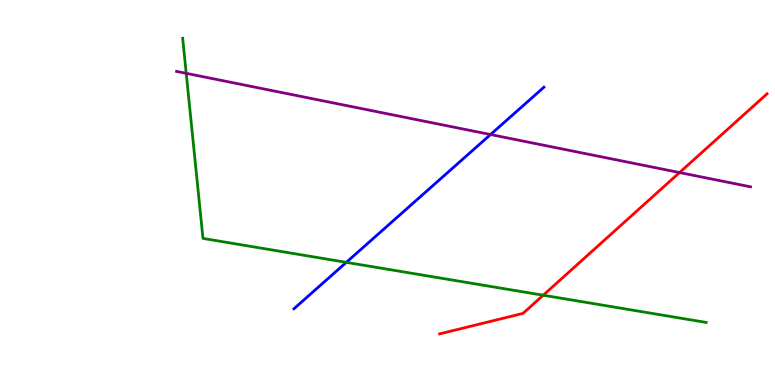[{'lines': ['blue', 'red'], 'intersections': []}, {'lines': ['green', 'red'], 'intersections': [{'x': 7.01, 'y': 2.33}]}, {'lines': ['purple', 'red'], 'intersections': [{'x': 8.77, 'y': 5.52}]}, {'lines': ['blue', 'green'], 'intersections': [{'x': 4.47, 'y': 3.19}]}, {'lines': ['blue', 'purple'], 'intersections': [{'x': 6.33, 'y': 6.51}]}, {'lines': ['green', 'purple'], 'intersections': [{'x': 2.4, 'y': 8.1}]}]